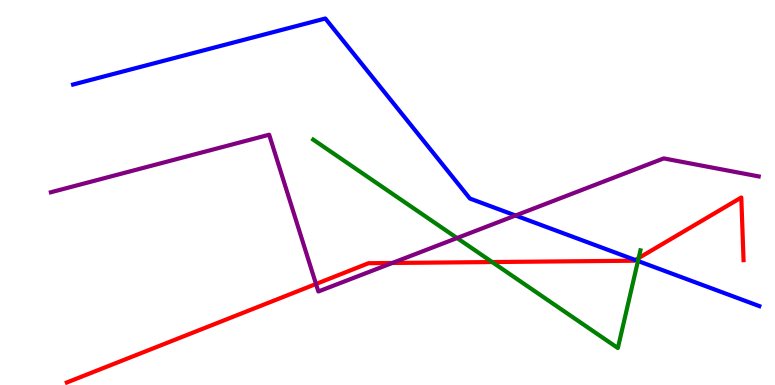[{'lines': ['blue', 'red'], 'intersections': [{'x': 8.2, 'y': 3.25}]}, {'lines': ['green', 'red'], 'intersections': [{'x': 6.35, 'y': 3.19}, {'x': 8.24, 'y': 3.3}]}, {'lines': ['purple', 'red'], 'intersections': [{'x': 4.08, 'y': 2.62}, {'x': 5.06, 'y': 3.17}]}, {'lines': ['blue', 'green'], 'intersections': [{'x': 8.23, 'y': 3.22}]}, {'lines': ['blue', 'purple'], 'intersections': [{'x': 6.65, 'y': 4.4}]}, {'lines': ['green', 'purple'], 'intersections': [{'x': 5.9, 'y': 3.82}]}]